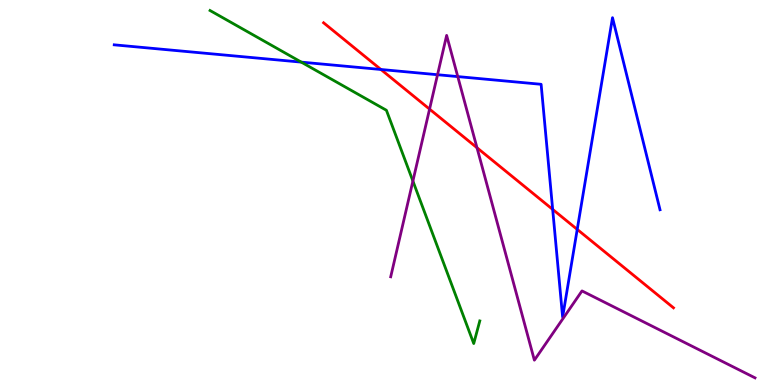[{'lines': ['blue', 'red'], 'intersections': [{'x': 4.92, 'y': 8.2}, {'x': 7.13, 'y': 4.56}, {'x': 7.45, 'y': 4.04}]}, {'lines': ['green', 'red'], 'intersections': []}, {'lines': ['purple', 'red'], 'intersections': [{'x': 5.54, 'y': 7.17}, {'x': 6.15, 'y': 6.16}]}, {'lines': ['blue', 'green'], 'intersections': [{'x': 3.89, 'y': 8.39}]}, {'lines': ['blue', 'purple'], 'intersections': [{'x': 5.65, 'y': 8.06}, {'x': 5.91, 'y': 8.01}]}, {'lines': ['green', 'purple'], 'intersections': [{'x': 5.33, 'y': 5.3}]}]